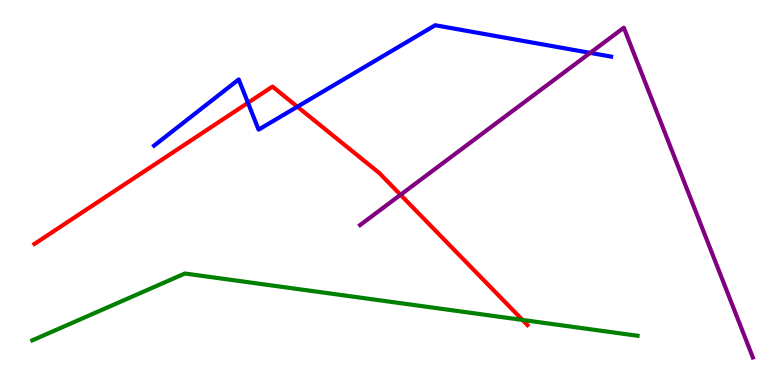[{'lines': ['blue', 'red'], 'intersections': [{'x': 3.2, 'y': 7.33}, {'x': 3.84, 'y': 7.23}]}, {'lines': ['green', 'red'], 'intersections': [{'x': 6.74, 'y': 1.69}]}, {'lines': ['purple', 'red'], 'intersections': [{'x': 5.17, 'y': 4.94}]}, {'lines': ['blue', 'green'], 'intersections': []}, {'lines': ['blue', 'purple'], 'intersections': [{'x': 7.62, 'y': 8.63}]}, {'lines': ['green', 'purple'], 'intersections': []}]